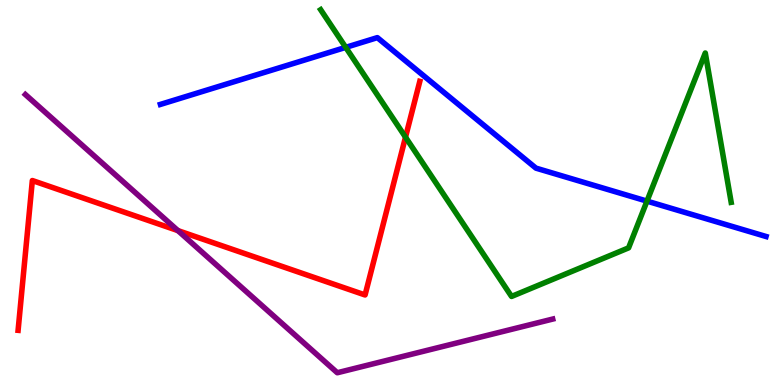[{'lines': ['blue', 'red'], 'intersections': []}, {'lines': ['green', 'red'], 'intersections': [{'x': 5.23, 'y': 6.44}]}, {'lines': ['purple', 'red'], 'intersections': [{'x': 2.3, 'y': 4.01}]}, {'lines': ['blue', 'green'], 'intersections': [{'x': 4.46, 'y': 8.77}, {'x': 8.35, 'y': 4.78}]}, {'lines': ['blue', 'purple'], 'intersections': []}, {'lines': ['green', 'purple'], 'intersections': []}]